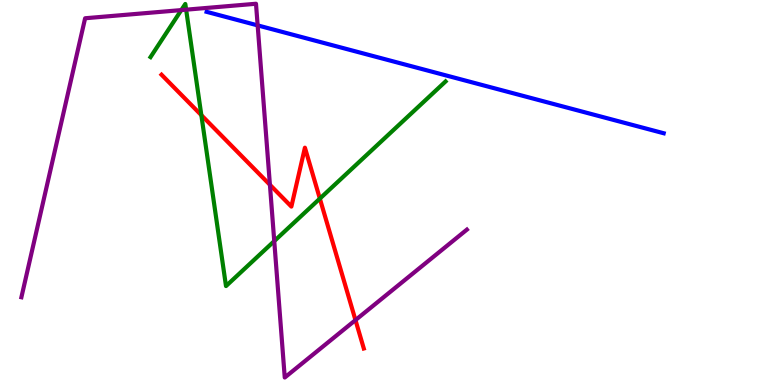[{'lines': ['blue', 'red'], 'intersections': []}, {'lines': ['green', 'red'], 'intersections': [{'x': 2.6, 'y': 7.01}, {'x': 4.13, 'y': 4.84}]}, {'lines': ['purple', 'red'], 'intersections': [{'x': 3.48, 'y': 5.2}, {'x': 4.59, 'y': 1.69}]}, {'lines': ['blue', 'green'], 'intersections': []}, {'lines': ['blue', 'purple'], 'intersections': [{'x': 3.32, 'y': 9.34}]}, {'lines': ['green', 'purple'], 'intersections': [{'x': 2.34, 'y': 9.74}, {'x': 2.4, 'y': 9.75}, {'x': 3.54, 'y': 3.74}]}]